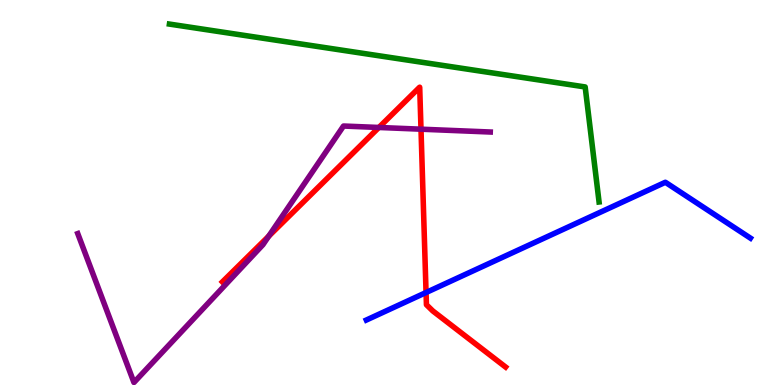[{'lines': ['blue', 'red'], 'intersections': [{'x': 5.5, 'y': 2.4}]}, {'lines': ['green', 'red'], 'intersections': []}, {'lines': ['purple', 'red'], 'intersections': [{'x': 3.47, 'y': 3.86}, {'x': 4.89, 'y': 6.69}, {'x': 5.43, 'y': 6.64}]}, {'lines': ['blue', 'green'], 'intersections': []}, {'lines': ['blue', 'purple'], 'intersections': []}, {'lines': ['green', 'purple'], 'intersections': []}]